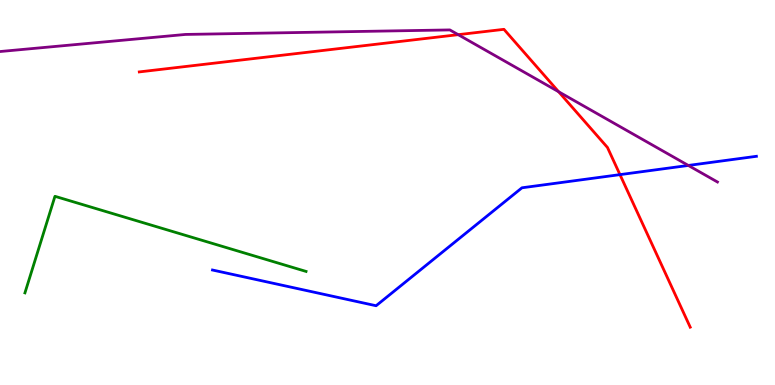[{'lines': ['blue', 'red'], 'intersections': [{'x': 8.0, 'y': 5.46}]}, {'lines': ['green', 'red'], 'intersections': []}, {'lines': ['purple', 'red'], 'intersections': [{'x': 5.91, 'y': 9.1}, {'x': 7.21, 'y': 7.62}]}, {'lines': ['blue', 'green'], 'intersections': []}, {'lines': ['blue', 'purple'], 'intersections': [{'x': 8.88, 'y': 5.7}]}, {'lines': ['green', 'purple'], 'intersections': []}]